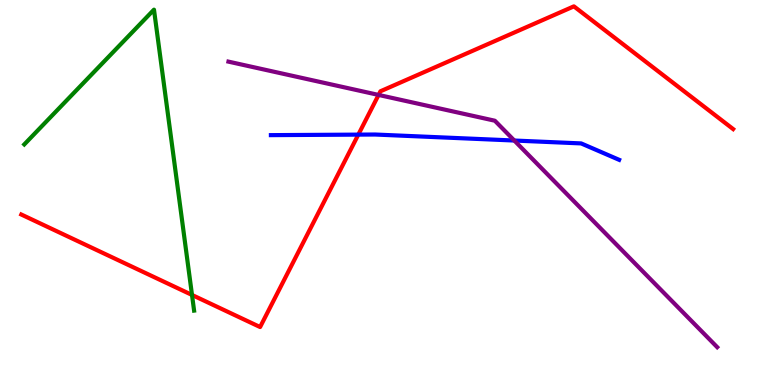[{'lines': ['blue', 'red'], 'intersections': [{'x': 4.62, 'y': 6.5}]}, {'lines': ['green', 'red'], 'intersections': [{'x': 2.48, 'y': 2.34}]}, {'lines': ['purple', 'red'], 'intersections': [{'x': 4.88, 'y': 7.53}]}, {'lines': ['blue', 'green'], 'intersections': []}, {'lines': ['blue', 'purple'], 'intersections': [{'x': 6.64, 'y': 6.35}]}, {'lines': ['green', 'purple'], 'intersections': []}]